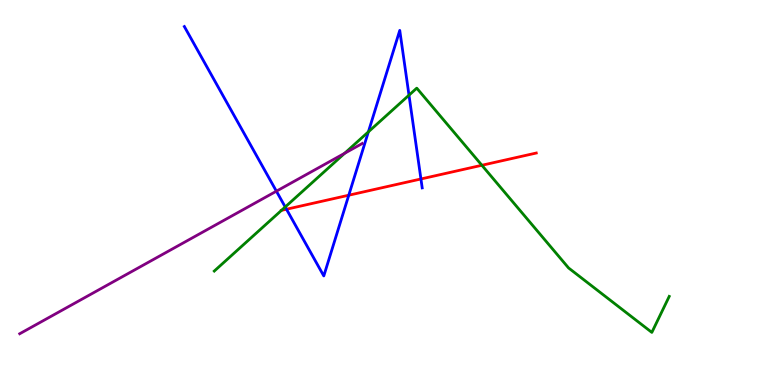[{'lines': ['blue', 'red'], 'intersections': [{'x': 3.7, 'y': 4.57}, {'x': 4.5, 'y': 4.93}, {'x': 5.43, 'y': 5.35}]}, {'lines': ['green', 'red'], 'intersections': [{'x': 3.63, 'y': 4.54}, {'x': 6.22, 'y': 5.71}]}, {'lines': ['purple', 'red'], 'intersections': []}, {'lines': ['blue', 'green'], 'intersections': [{'x': 3.68, 'y': 4.62}, {'x': 4.75, 'y': 6.57}, {'x': 5.28, 'y': 7.53}]}, {'lines': ['blue', 'purple'], 'intersections': [{'x': 3.57, 'y': 5.03}]}, {'lines': ['green', 'purple'], 'intersections': [{'x': 4.45, 'y': 6.02}]}]